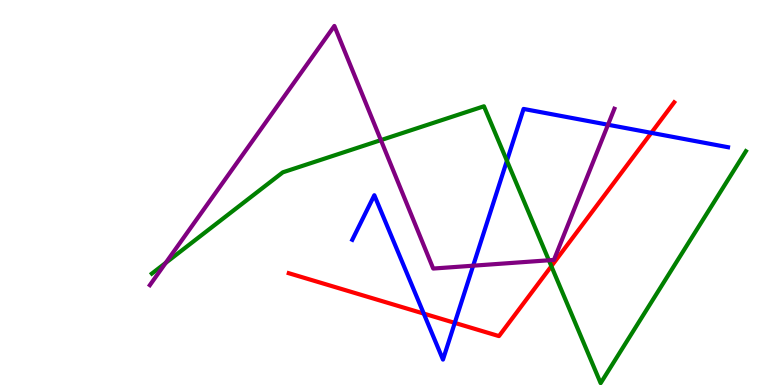[{'lines': ['blue', 'red'], 'intersections': [{'x': 5.47, 'y': 1.85}, {'x': 5.87, 'y': 1.61}, {'x': 8.4, 'y': 6.55}]}, {'lines': ['green', 'red'], 'intersections': [{'x': 7.11, 'y': 3.09}]}, {'lines': ['purple', 'red'], 'intersections': []}, {'lines': ['blue', 'green'], 'intersections': [{'x': 6.54, 'y': 5.82}]}, {'lines': ['blue', 'purple'], 'intersections': [{'x': 6.11, 'y': 3.1}, {'x': 7.85, 'y': 6.76}]}, {'lines': ['green', 'purple'], 'intersections': [{'x': 2.14, 'y': 3.17}, {'x': 4.91, 'y': 6.36}, {'x': 7.08, 'y': 3.24}]}]